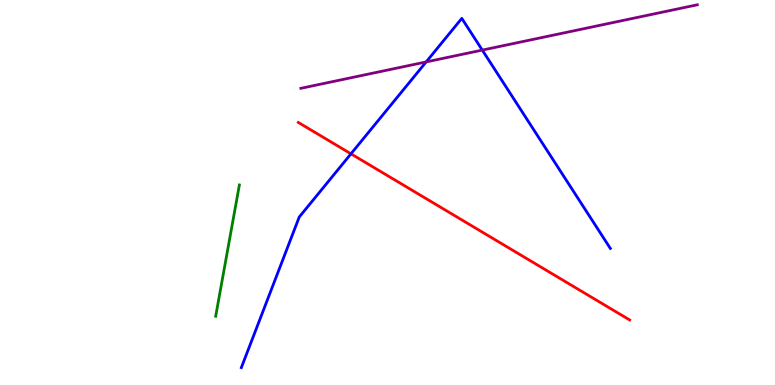[{'lines': ['blue', 'red'], 'intersections': [{'x': 4.53, 'y': 6.0}]}, {'lines': ['green', 'red'], 'intersections': []}, {'lines': ['purple', 'red'], 'intersections': []}, {'lines': ['blue', 'green'], 'intersections': []}, {'lines': ['blue', 'purple'], 'intersections': [{'x': 5.5, 'y': 8.39}, {'x': 6.22, 'y': 8.7}]}, {'lines': ['green', 'purple'], 'intersections': []}]